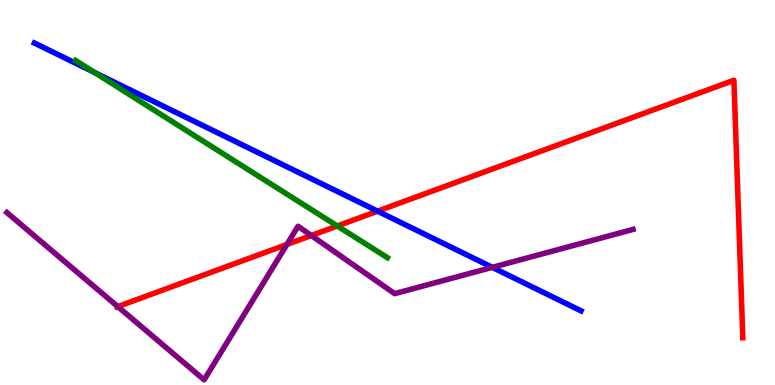[{'lines': ['blue', 'red'], 'intersections': [{'x': 4.87, 'y': 4.52}]}, {'lines': ['green', 'red'], 'intersections': [{'x': 4.35, 'y': 4.13}]}, {'lines': ['purple', 'red'], 'intersections': [{'x': 1.52, 'y': 2.04}, {'x': 3.7, 'y': 3.65}, {'x': 4.02, 'y': 3.88}]}, {'lines': ['blue', 'green'], 'intersections': [{'x': 1.22, 'y': 8.12}]}, {'lines': ['blue', 'purple'], 'intersections': [{'x': 6.35, 'y': 3.06}]}, {'lines': ['green', 'purple'], 'intersections': []}]